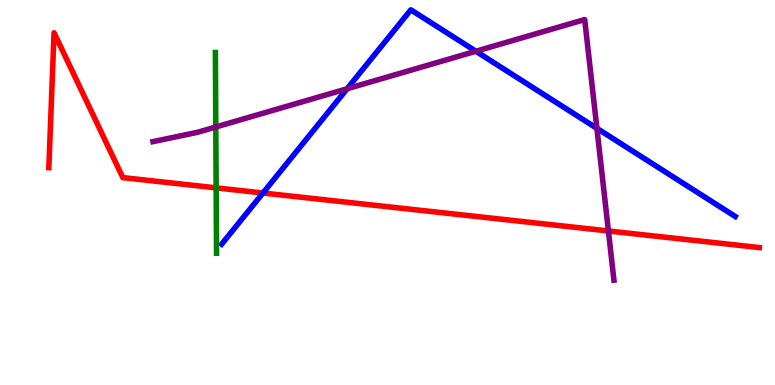[{'lines': ['blue', 'red'], 'intersections': [{'x': 3.39, 'y': 4.99}]}, {'lines': ['green', 'red'], 'intersections': [{'x': 2.79, 'y': 5.12}]}, {'lines': ['purple', 'red'], 'intersections': [{'x': 7.85, 'y': 4.0}]}, {'lines': ['blue', 'green'], 'intersections': []}, {'lines': ['blue', 'purple'], 'intersections': [{'x': 4.48, 'y': 7.69}, {'x': 6.14, 'y': 8.67}, {'x': 7.7, 'y': 6.67}]}, {'lines': ['green', 'purple'], 'intersections': [{'x': 2.78, 'y': 6.7}]}]